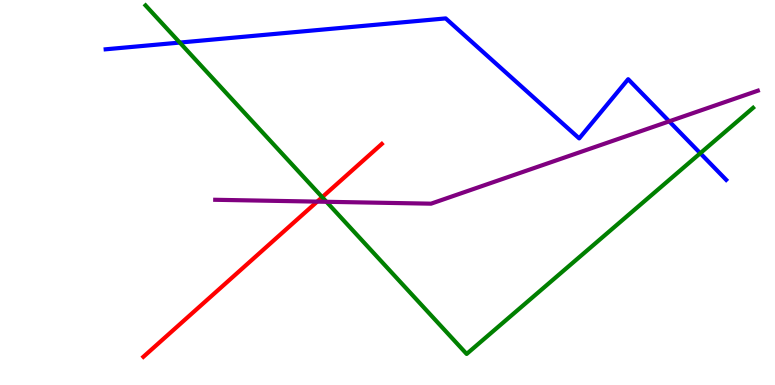[{'lines': ['blue', 'red'], 'intersections': []}, {'lines': ['green', 'red'], 'intersections': [{'x': 4.16, 'y': 4.88}]}, {'lines': ['purple', 'red'], 'intersections': [{'x': 4.09, 'y': 4.76}]}, {'lines': ['blue', 'green'], 'intersections': [{'x': 2.32, 'y': 8.89}, {'x': 9.04, 'y': 6.02}]}, {'lines': ['blue', 'purple'], 'intersections': [{'x': 8.63, 'y': 6.85}]}, {'lines': ['green', 'purple'], 'intersections': [{'x': 4.21, 'y': 4.76}]}]